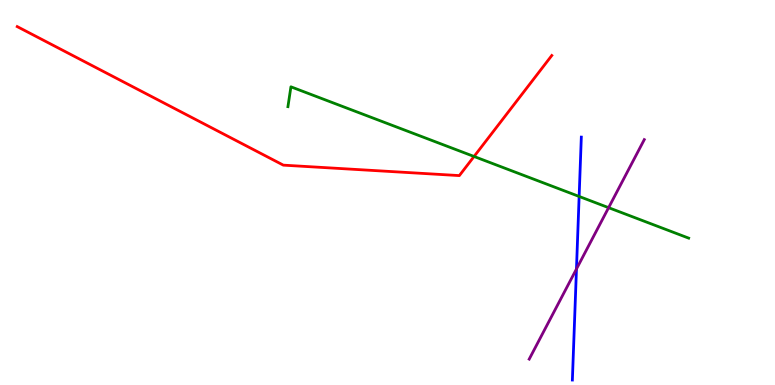[{'lines': ['blue', 'red'], 'intersections': []}, {'lines': ['green', 'red'], 'intersections': [{'x': 6.12, 'y': 5.94}]}, {'lines': ['purple', 'red'], 'intersections': []}, {'lines': ['blue', 'green'], 'intersections': [{'x': 7.47, 'y': 4.9}]}, {'lines': ['blue', 'purple'], 'intersections': [{'x': 7.44, 'y': 3.01}]}, {'lines': ['green', 'purple'], 'intersections': [{'x': 7.85, 'y': 4.61}]}]